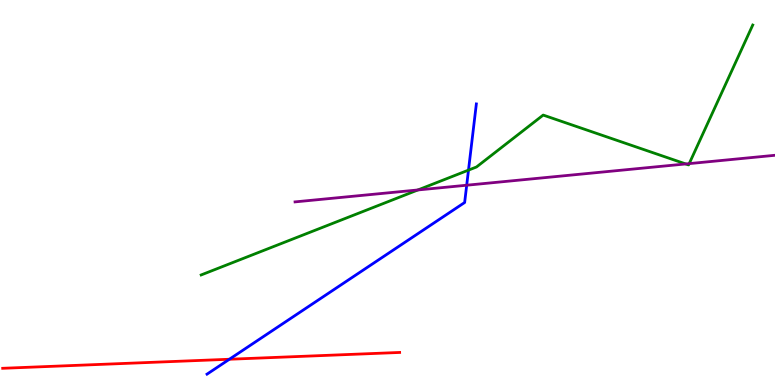[{'lines': ['blue', 'red'], 'intersections': [{'x': 2.96, 'y': 0.669}]}, {'lines': ['green', 'red'], 'intersections': []}, {'lines': ['purple', 'red'], 'intersections': []}, {'lines': ['blue', 'green'], 'intersections': [{'x': 6.05, 'y': 5.58}]}, {'lines': ['blue', 'purple'], 'intersections': [{'x': 6.02, 'y': 5.19}]}, {'lines': ['green', 'purple'], 'intersections': [{'x': 5.39, 'y': 5.07}, {'x': 8.85, 'y': 5.74}, {'x': 8.89, 'y': 5.75}]}]